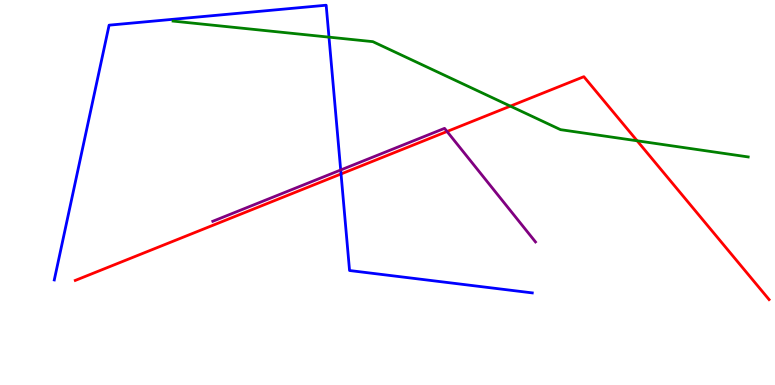[{'lines': ['blue', 'red'], 'intersections': [{'x': 4.4, 'y': 5.48}]}, {'lines': ['green', 'red'], 'intersections': [{'x': 6.59, 'y': 7.24}, {'x': 8.22, 'y': 6.34}]}, {'lines': ['purple', 'red'], 'intersections': [{'x': 5.77, 'y': 6.58}]}, {'lines': ['blue', 'green'], 'intersections': [{'x': 4.24, 'y': 9.04}]}, {'lines': ['blue', 'purple'], 'intersections': [{'x': 4.4, 'y': 5.58}]}, {'lines': ['green', 'purple'], 'intersections': []}]